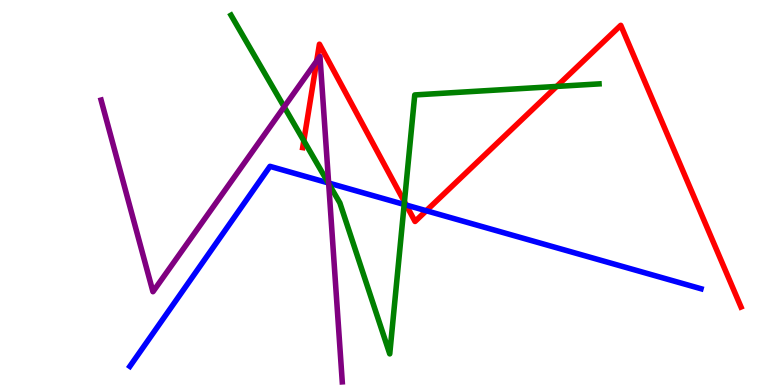[{'lines': ['blue', 'red'], 'intersections': [{'x': 5.24, 'y': 4.67}, {'x': 5.5, 'y': 4.53}]}, {'lines': ['green', 'red'], 'intersections': [{'x': 3.92, 'y': 6.34}, {'x': 5.22, 'y': 4.76}, {'x': 7.18, 'y': 7.75}]}, {'lines': ['purple', 'red'], 'intersections': [{'x': 4.09, 'y': 8.41}]}, {'lines': ['blue', 'green'], 'intersections': [{'x': 4.24, 'y': 5.25}, {'x': 5.22, 'y': 4.69}]}, {'lines': ['blue', 'purple'], 'intersections': [{'x': 4.24, 'y': 5.25}]}, {'lines': ['green', 'purple'], 'intersections': [{'x': 3.67, 'y': 7.22}, {'x': 4.24, 'y': 5.23}]}]